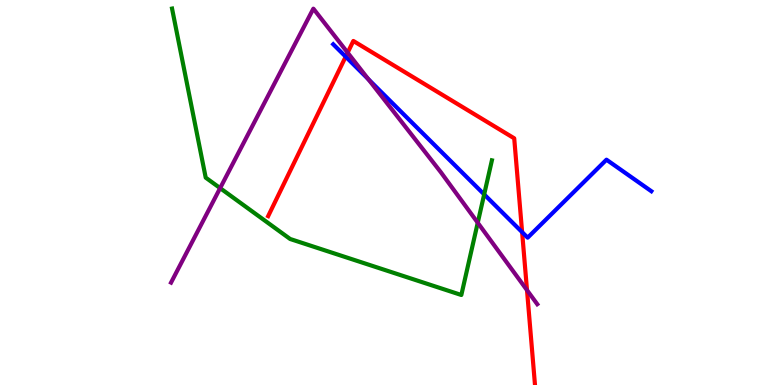[{'lines': ['blue', 'red'], 'intersections': [{'x': 4.46, 'y': 8.53}, {'x': 6.74, 'y': 3.97}]}, {'lines': ['green', 'red'], 'intersections': []}, {'lines': ['purple', 'red'], 'intersections': [{'x': 4.49, 'y': 8.63}, {'x': 6.8, 'y': 2.46}]}, {'lines': ['blue', 'green'], 'intersections': [{'x': 6.25, 'y': 4.95}]}, {'lines': ['blue', 'purple'], 'intersections': [{'x': 4.75, 'y': 7.94}]}, {'lines': ['green', 'purple'], 'intersections': [{'x': 2.84, 'y': 5.11}, {'x': 6.16, 'y': 4.21}]}]